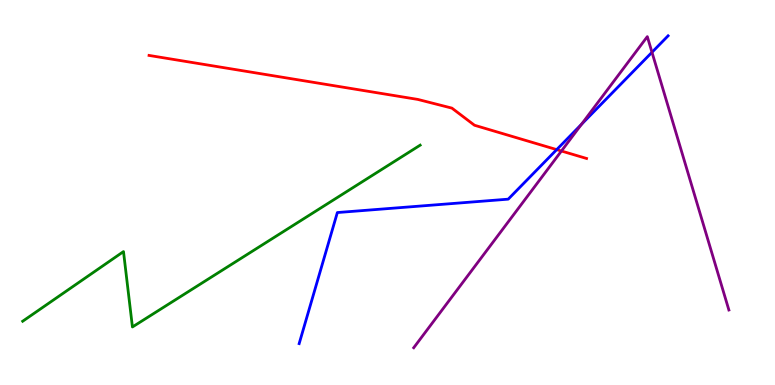[{'lines': ['blue', 'red'], 'intersections': [{'x': 7.18, 'y': 6.11}]}, {'lines': ['green', 'red'], 'intersections': []}, {'lines': ['purple', 'red'], 'intersections': [{'x': 7.24, 'y': 6.08}]}, {'lines': ['blue', 'green'], 'intersections': []}, {'lines': ['blue', 'purple'], 'intersections': [{'x': 7.5, 'y': 6.77}, {'x': 8.41, 'y': 8.64}]}, {'lines': ['green', 'purple'], 'intersections': []}]